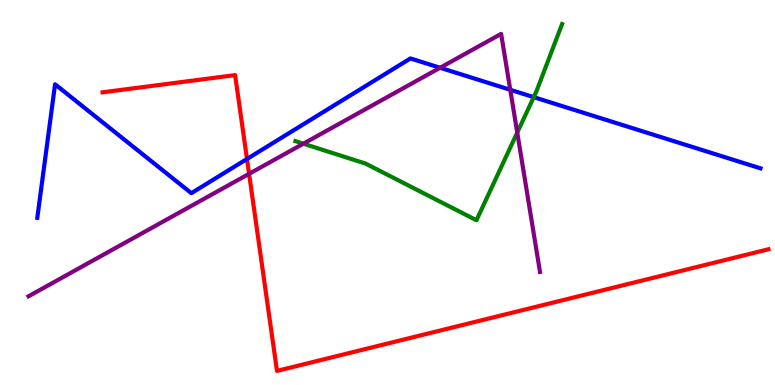[{'lines': ['blue', 'red'], 'intersections': [{'x': 3.19, 'y': 5.87}]}, {'lines': ['green', 'red'], 'intersections': []}, {'lines': ['purple', 'red'], 'intersections': [{'x': 3.21, 'y': 5.49}]}, {'lines': ['blue', 'green'], 'intersections': [{'x': 6.89, 'y': 7.48}]}, {'lines': ['blue', 'purple'], 'intersections': [{'x': 5.68, 'y': 8.24}, {'x': 6.58, 'y': 7.67}]}, {'lines': ['green', 'purple'], 'intersections': [{'x': 3.91, 'y': 6.27}, {'x': 6.67, 'y': 6.56}]}]